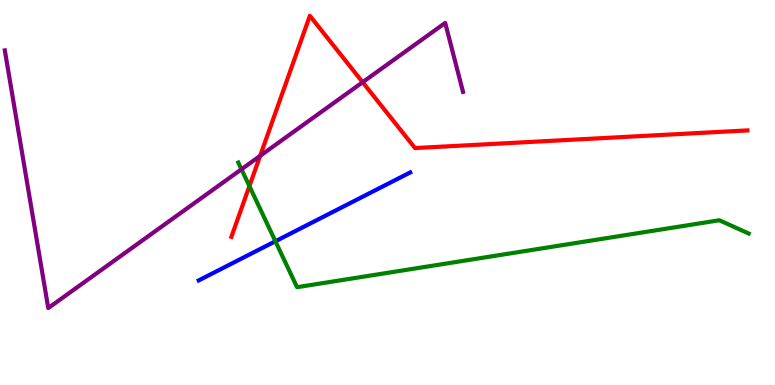[{'lines': ['blue', 'red'], 'intersections': []}, {'lines': ['green', 'red'], 'intersections': [{'x': 3.22, 'y': 5.17}]}, {'lines': ['purple', 'red'], 'intersections': [{'x': 3.36, 'y': 5.95}, {'x': 4.68, 'y': 7.86}]}, {'lines': ['blue', 'green'], 'intersections': [{'x': 3.55, 'y': 3.73}]}, {'lines': ['blue', 'purple'], 'intersections': []}, {'lines': ['green', 'purple'], 'intersections': [{'x': 3.12, 'y': 5.6}]}]